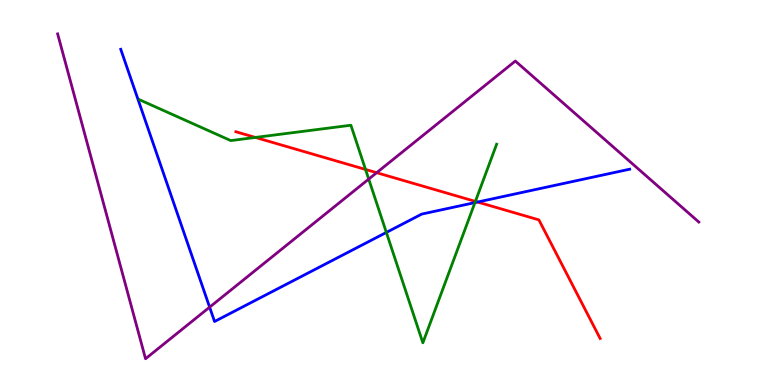[{'lines': ['blue', 'red'], 'intersections': [{'x': 6.16, 'y': 4.75}]}, {'lines': ['green', 'red'], 'intersections': [{'x': 3.3, 'y': 6.43}, {'x': 4.72, 'y': 5.6}, {'x': 6.13, 'y': 4.77}]}, {'lines': ['purple', 'red'], 'intersections': [{'x': 4.86, 'y': 5.51}]}, {'lines': ['blue', 'green'], 'intersections': [{'x': 4.99, 'y': 3.96}, {'x': 6.13, 'y': 4.74}]}, {'lines': ['blue', 'purple'], 'intersections': [{'x': 2.7, 'y': 2.02}]}, {'lines': ['green', 'purple'], 'intersections': [{'x': 4.76, 'y': 5.35}]}]